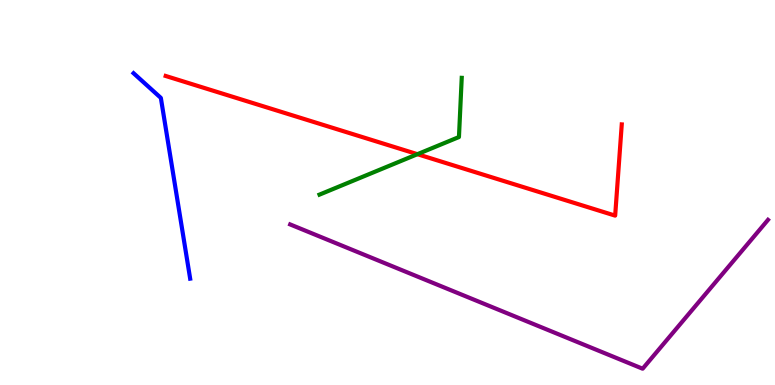[{'lines': ['blue', 'red'], 'intersections': []}, {'lines': ['green', 'red'], 'intersections': [{'x': 5.39, 'y': 6.0}]}, {'lines': ['purple', 'red'], 'intersections': []}, {'lines': ['blue', 'green'], 'intersections': []}, {'lines': ['blue', 'purple'], 'intersections': []}, {'lines': ['green', 'purple'], 'intersections': []}]